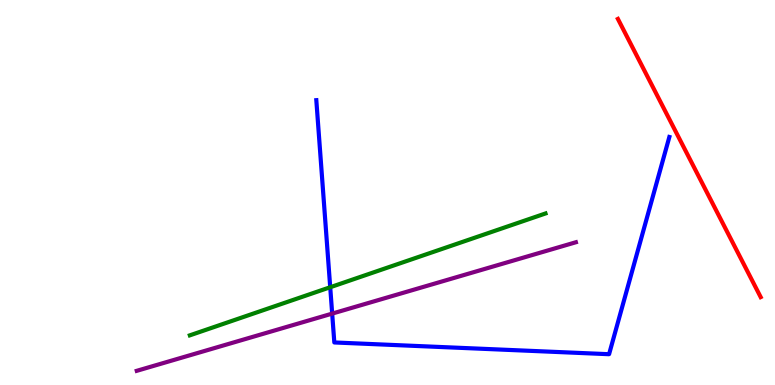[{'lines': ['blue', 'red'], 'intersections': []}, {'lines': ['green', 'red'], 'intersections': []}, {'lines': ['purple', 'red'], 'intersections': []}, {'lines': ['blue', 'green'], 'intersections': [{'x': 4.26, 'y': 2.54}]}, {'lines': ['blue', 'purple'], 'intersections': [{'x': 4.29, 'y': 1.85}]}, {'lines': ['green', 'purple'], 'intersections': []}]